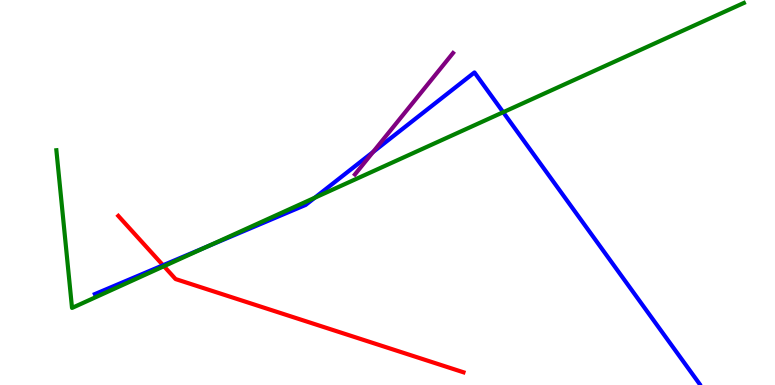[{'lines': ['blue', 'red'], 'intersections': [{'x': 2.1, 'y': 3.11}]}, {'lines': ['green', 'red'], 'intersections': [{'x': 2.12, 'y': 3.09}]}, {'lines': ['purple', 'red'], 'intersections': []}, {'lines': ['blue', 'green'], 'intersections': [{'x': 2.68, 'y': 3.6}, {'x': 4.06, 'y': 4.86}, {'x': 6.49, 'y': 7.09}]}, {'lines': ['blue', 'purple'], 'intersections': [{'x': 4.81, 'y': 6.05}]}, {'lines': ['green', 'purple'], 'intersections': []}]